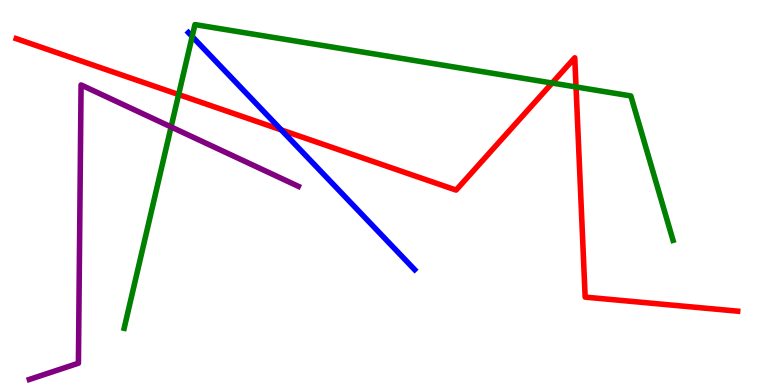[{'lines': ['blue', 'red'], 'intersections': [{'x': 3.63, 'y': 6.63}]}, {'lines': ['green', 'red'], 'intersections': [{'x': 2.3, 'y': 7.54}, {'x': 7.12, 'y': 7.84}, {'x': 7.43, 'y': 7.74}]}, {'lines': ['purple', 'red'], 'intersections': []}, {'lines': ['blue', 'green'], 'intersections': [{'x': 2.48, 'y': 9.05}]}, {'lines': ['blue', 'purple'], 'intersections': []}, {'lines': ['green', 'purple'], 'intersections': [{'x': 2.21, 'y': 6.7}]}]